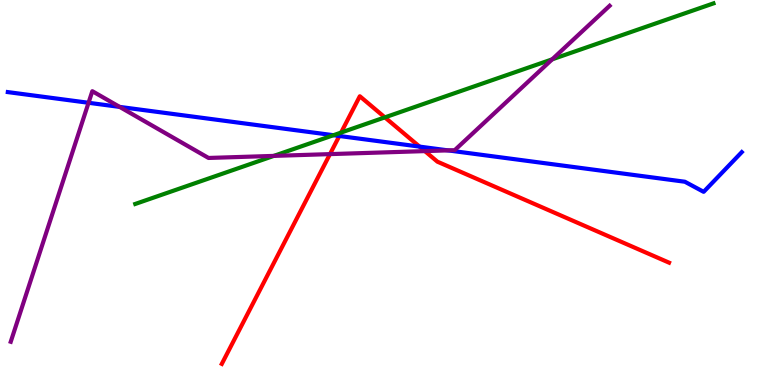[{'lines': ['blue', 'red'], 'intersections': [{'x': 4.38, 'y': 6.47}, {'x': 5.41, 'y': 6.19}]}, {'lines': ['green', 'red'], 'intersections': [{'x': 4.4, 'y': 6.56}, {'x': 4.97, 'y': 6.95}]}, {'lines': ['purple', 'red'], 'intersections': [{'x': 4.26, 'y': 6.0}, {'x': 5.48, 'y': 6.08}]}, {'lines': ['blue', 'green'], 'intersections': [{'x': 4.3, 'y': 6.49}]}, {'lines': ['blue', 'purple'], 'intersections': [{'x': 1.14, 'y': 7.33}, {'x': 1.54, 'y': 7.22}, {'x': 5.78, 'y': 6.09}]}, {'lines': ['green', 'purple'], 'intersections': [{'x': 3.53, 'y': 5.95}, {'x': 7.12, 'y': 8.46}]}]